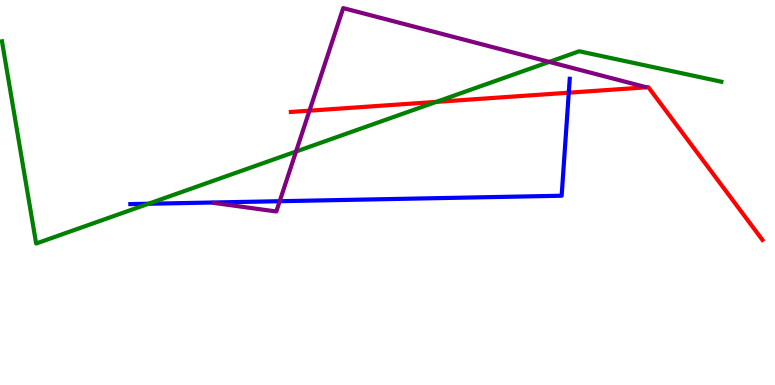[{'lines': ['blue', 'red'], 'intersections': [{'x': 7.34, 'y': 7.59}]}, {'lines': ['green', 'red'], 'intersections': [{'x': 5.63, 'y': 7.35}]}, {'lines': ['purple', 'red'], 'intersections': [{'x': 3.99, 'y': 7.13}]}, {'lines': ['blue', 'green'], 'intersections': [{'x': 1.92, 'y': 4.71}]}, {'lines': ['blue', 'purple'], 'intersections': [{'x': 3.61, 'y': 4.77}]}, {'lines': ['green', 'purple'], 'intersections': [{'x': 3.82, 'y': 6.06}, {'x': 7.09, 'y': 8.39}]}]